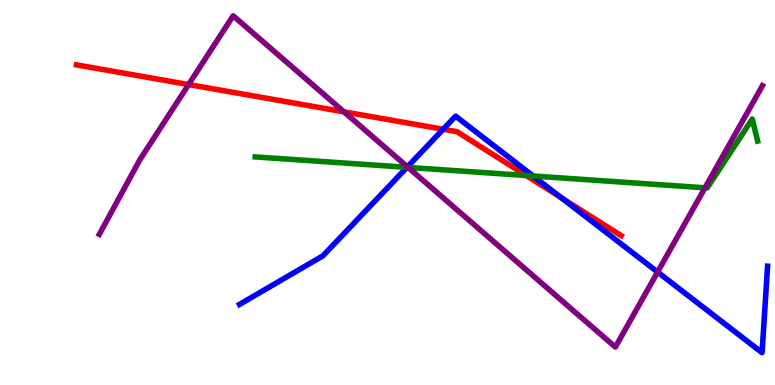[{'lines': ['blue', 'red'], 'intersections': [{'x': 5.72, 'y': 6.64}, {'x': 7.24, 'y': 4.87}]}, {'lines': ['green', 'red'], 'intersections': [{'x': 6.79, 'y': 5.44}]}, {'lines': ['purple', 'red'], 'intersections': [{'x': 2.43, 'y': 7.8}, {'x': 4.44, 'y': 7.1}]}, {'lines': ['blue', 'green'], 'intersections': [{'x': 5.25, 'y': 5.65}, {'x': 6.88, 'y': 5.43}]}, {'lines': ['blue', 'purple'], 'intersections': [{'x': 5.26, 'y': 5.67}, {'x': 8.49, 'y': 2.93}]}, {'lines': ['green', 'purple'], 'intersections': [{'x': 5.27, 'y': 5.65}, {'x': 9.1, 'y': 5.12}]}]